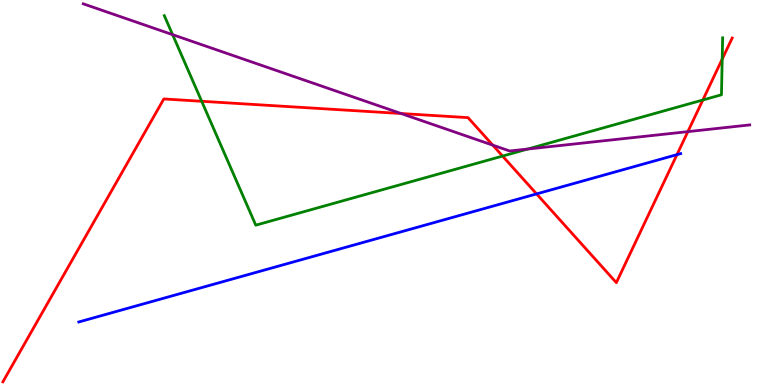[{'lines': ['blue', 'red'], 'intersections': [{'x': 6.92, 'y': 4.96}, {'x': 8.74, 'y': 5.98}]}, {'lines': ['green', 'red'], 'intersections': [{'x': 2.6, 'y': 7.37}, {'x': 6.48, 'y': 5.95}, {'x': 9.07, 'y': 7.4}, {'x': 9.32, 'y': 8.46}]}, {'lines': ['purple', 'red'], 'intersections': [{'x': 5.18, 'y': 7.05}, {'x': 6.36, 'y': 6.23}, {'x': 8.88, 'y': 6.58}]}, {'lines': ['blue', 'green'], 'intersections': []}, {'lines': ['blue', 'purple'], 'intersections': []}, {'lines': ['green', 'purple'], 'intersections': [{'x': 2.23, 'y': 9.1}, {'x': 6.81, 'y': 6.13}]}]